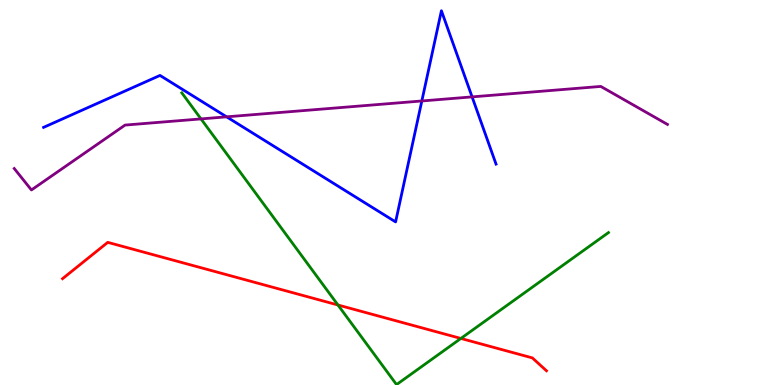[{'lines': ['blue', 'red'], 'intersections': []}, {'lines': ['green', 'red'], 'intersections': [{'x': 4.36, 'y': 2.08}, {'x': 5.95, 'y': 1.21}]}, {'lines': ['purple', 'red'], 'intersections': []}, {'lines': ['blue', 'green'], 'intersections': []}, {'lines': ['blue', 'purple'], 'intersections': [{'x': 2.92, 'y': 6.97}, {'x': 5.44, 'y': 7.38}, {'x': 6.09, 'y': 7.48}]}, {'lines': ['green', 'purple'], 'intersections': [{'x': 2.59, 'y': 6.91}]}]